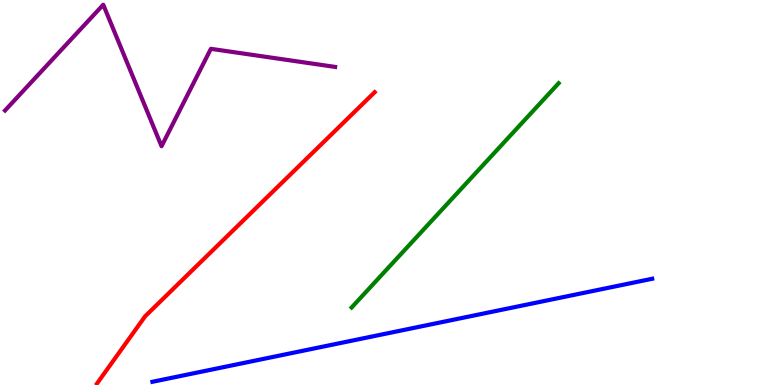[{'lines': ['blue', 'red'], 'intersections': []}, {'lines': ['green', 'red'], 'intersections': []}, {'lines': ['purple', 'red'], 'intersections': []}, {'lines': ['blue', 'green'], 'intersections': []}, {'lines': ['blue', 'purple'], 'intersections': []}, {'lines': ['green', 'purple'], 'intersections': []}]